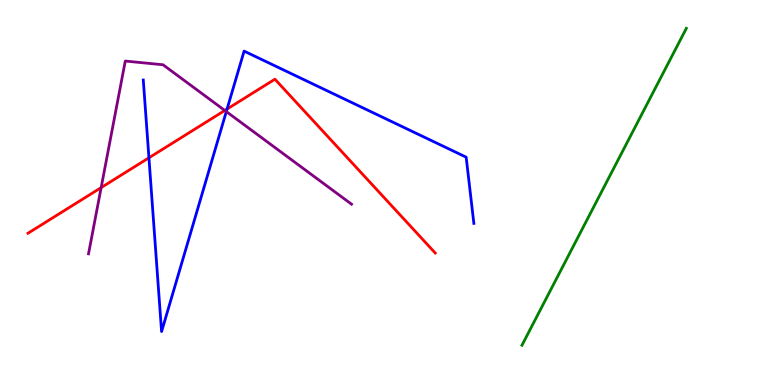[{'lines': ['blue', 'red'], 'intersections': [{'x': 1.92, 'y': 5.9}, {'x': 2.93, 'y': 7.17}]}, {'lines': ['green', 'red'], 'intersections': []}, {'lines': ['purple', 'red'], 'intersections': [{'x': 1.31, 'y': 5.13}, {'x': 2.9, 'y': 7.13}]}, {'lines': ['blue', 'green'], 'intersections': []}, {'lines': ['blue', 'purple'], 'intersections': [{'x': 2.92, 'y': 7.1}]}, {'lines': ['green', 'purple'], 'intersections': []}]